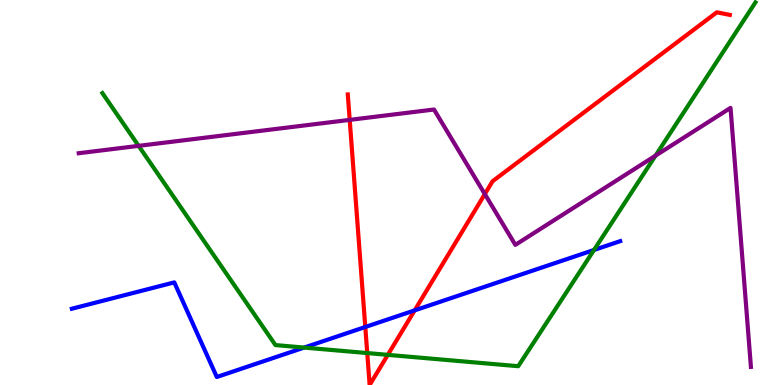[{'lines': ['blue', 'red'], 'intersections': [{'x': 4.71, 'y': 1.51}, {'x': 5.35, 'y': 1.94}]}, {'lines': ['green', 'red'], 'intersections': [{'x': 4.74, 'y': 0.829}, {'x': 5.0, 'y': 0.783}]}, {'lines': ['purple', 'red'], 'intersections': [{'x': 4.51, 'y': 6.89}, {'x': 6.26, 'y': 4.96}]}, {'lines': ['blue', 'green'], 'intersections': [{'x': 3.92, 'y': 0.972}, {'x': 7.66, 'y': 3.51}]}, {'lines': ['blue', 'purple'], 'intersections': []}, {'lines': ['green', 'purple'], 'intersections': [{'x': 1.79, 'y': 6.21}, {'x': 8.46, 'y': 5.96}]}]